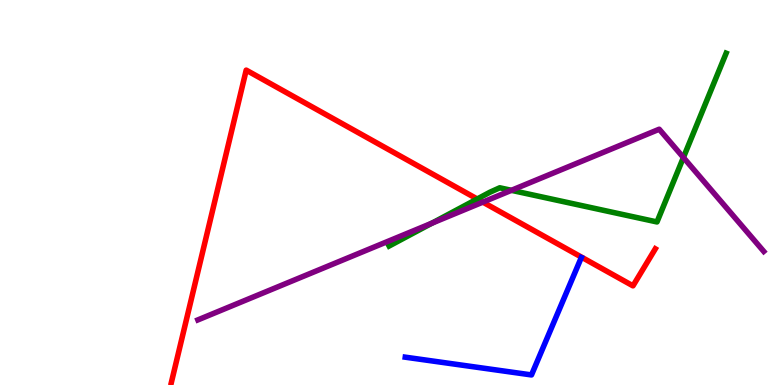[{'lines': ['blue', 'red'], 'intersections': []}, {'lines': ['green', 'red'], 'intersections': [{'x': 6.16, 'y': 4.83}]}, {'lines': ['purple', 'red'], 'intersections': [{'x': 6.23, 'y': 4.75}]}, {'lines': ['blue', 'green'], 'intersections': []}, {'lines': ['blue', 'purple'], 'intersections': []}, {'lines': ['green', 'purple'], 'intersections': [{'x': 5.57, 'y': 4.2}, {'x': 6.6, 'y': 5.06}, {'x': 8.82, 'y': 5.91}]}]